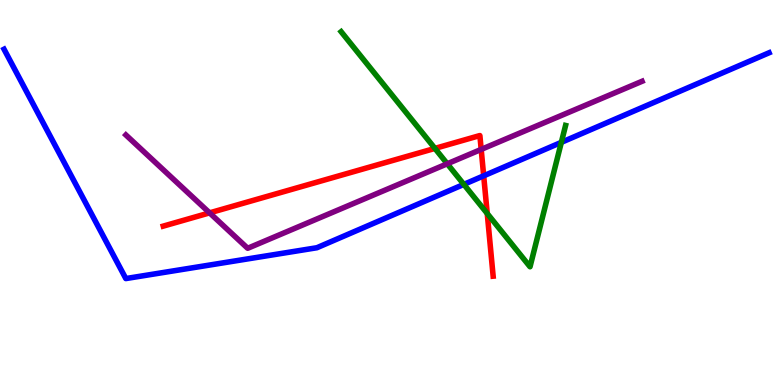[{'lines': ['blue', 'red'], 'intersections': [{'x': 6.24, 'y': 5.43}]}, {'lines': ['green', 'red'], 'intersections': [{'x': 5.61, 'y': 6.15}, {'x': 6.29, 'y': 4.45}]}, {'lines': ['purple', 'red'], 'intersections': [{'x': 2.7, 'y': 4.47}, {'x': 6.21, 'y': 6.12}]}, {'lines': ['blue', 'green'], 'intersections': [{'x': 5.98, 'y': 5.21}, {'x': 7.24, 'y': 6.3}]}, {'lines': ['blue', 'purple'], 'intersections': []}, {'lines': ['green', 'purple'], 'intersections': [{'x': 5.77, 'y': 5.75}]}]